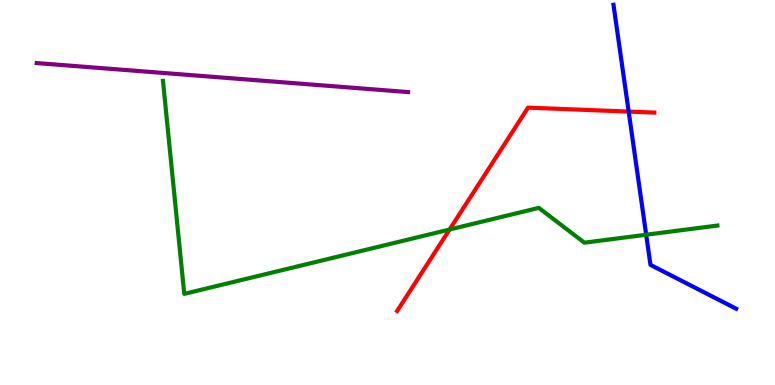[{'lines': ['blue', 'red'], 'intersections': [{'x': 8.11, 'y': 7.1}]}, {'lines': ['green', 'red'], 'intersections': [{'x': 5.8, 'y': 4.04}]}, {'lines': ['purple', 'red'], 'intersections': []}, {'lines': ['blue', 'green'], 'intersections': [{'x': 8.34, 'y': 3.9}]}, {'lines': ['blue', 'purple'], 'intersections': []}, {'lines': ['green', 'purple'], 'intersections': []}]